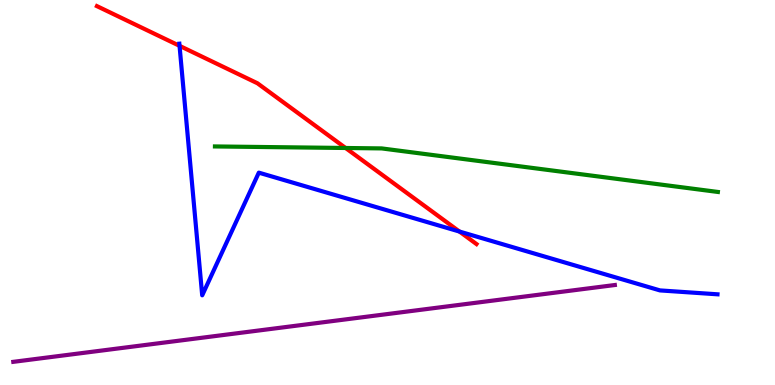[{'lines': ['blue', 'red'], 'intersections': [{'x': 2.32, 'y': 8.81}, {'x': 5.93, 'y': 3.99}]}, {'lines': ['green', 'red'], 'intersections': [{'x': 4.46, 'y': 6.16}]}, {'lines': ['purple', 'red'], 'intersections': []}, {'lines': ['blue', 'green'], 'intersections': []}, {'lines': ['blue', 'purple'], 'intersections': []}, {'lines': ['green', 'purple'], 'intersections': []}]